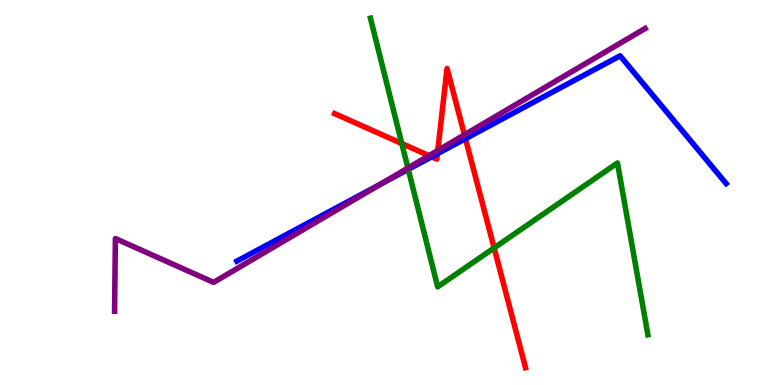[{'lines': ['blue', 'red'], 'intersections': [{'x': 5.57, 'y': 5.93}, {'x': 5.64, 'y': 6.01}, {'x': 6.01, 'y': 6.4}]}, {'lines': ['green', 'red'], 'intersections': [{'x': 5.18, 'y': 6.27}, {'x': 6.38, 'y': 3.56}]}, {'lines': ['purple', 'red'], 'intersections': [{'x': 5.54, 'y': 5.96}, {'x': 5.65, 'y': 6.09}, {'x': 5.99, 'y': 6.5}]}, {'lines': ['blue', 'green'], 'intersections': [{'x': 5.27, 'y': 5.6}]}, {'lines': ['blue', 'purple'], 'intersections': [{'x': 4.91, 'y': 5.21}]}, {'lines': ['green', 'purple'], 'intersections': [{'x': 5.26, 'y': 5.64}]}]